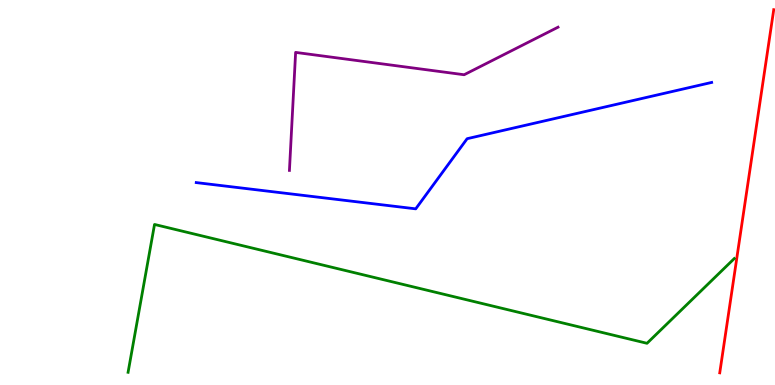[{'lines': ['blue', 'red'], 'intersections': []}, {'lines': ['green', 'red'], 'intersections': []}, {'lines': ['purple', 'red'], 'intersections': []}, {'lines': ['blue', 'green'], 'intersections': []}, {'lines': ['blue', 'purple'], 'intersections': []}, {'lines': ['green', 'purple'], 'intersections': []}]